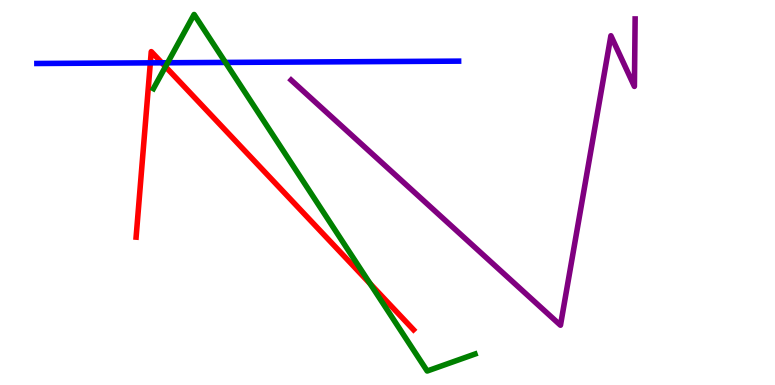[{'lines': ['blue', 'red'], 'intersections': [{'x': 1.94, 'y': 8.37}, {'x': 2.09, 'y': 8.37}]}, {'lines': ['green', 'red'], 'intersections': [{'x': 2.14, 'y': 8.27}, {'x': 4.78, 'y': 2.63}]}, {'lines': ['purple', 'red'], 'intersections': []}, {'lines': ['blue', 'green'], 'intersections': [{'x': 2.16, 'y': 8.37}, {'x': 2.91, 'y': 8.38}]}, {'lines': ['blue', 'purple'], 'intersections': []}, {'lines': ['green', 'purple'], 'intersections': []}]